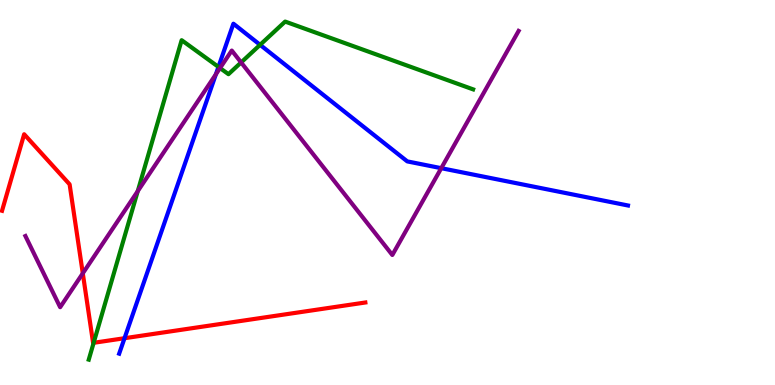[{'lines': ['blue', 'red'], 'intersections': [{'x': 1.61, 'y': 1.22}]}, {'lines': ['green', 'red'], 'intersections': [{'x': 1.21, 'y': 1.1}]}, {'lines': ['purple', 'red'], 'intersections': [{'x': 1.07, 'y': 2.9}]}, {'lines': ['blue', 'green'], 'intersections': [{'x': 2.82, 'y': 8.26}, {'x': 3.36, 'y': 8.84}]}, {'lines': ['blue', 'purple'], 'intersections': [{'x': 2.79, 'y': 8.07}, {'x': 5.69, 'y': 5.63}]}, {'lines': ['green', 'purple'], 'intersections': [{'x': 1.78, 'y': 5.04}, {'x': 2.84, 'y': 8.23}, {'x': 3.11, 'y': 8.38}]}]